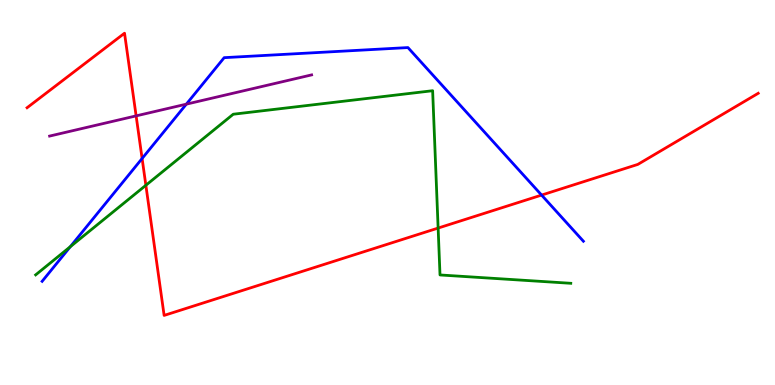[{'lines': ['blue', 'red'], 'intersections': [{'x': 1.83, 'y': 5.88}, {'x': 6.99, 'y': 4.93}]}, {'lines': ['green', 'red'], 'intersections': [{'x': 1.88, 'y': 5.19}, {'x': 5.65, 'y': 4.08}]}, {'lines': ['purple', 'red'], 'intersections': [{'x': 1.76, 'y': 6.99}]}, {'lines': ['blue', 'green'], 'intersections': [{'x': 0.907, 'y': 3.59}]}, {'lines': ['blue', 'purple'], 'intersections': [{'x': 2.4, 'y': 7.29}]}, {'lines': ['green', 'purple'], 'intersections': []}]